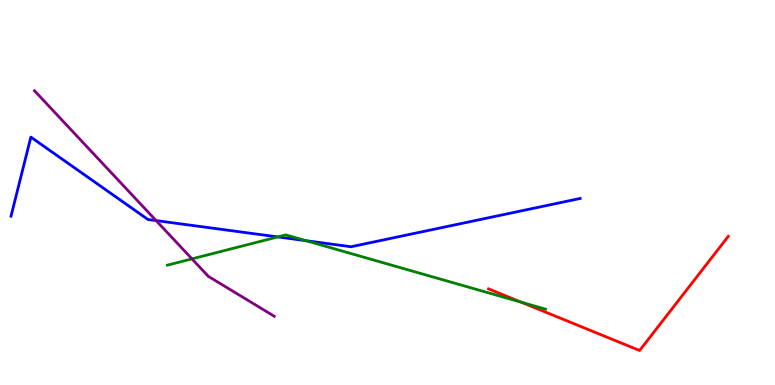[{'lines': ['blue', 'red'], 'intersections': []}, {'lines': ['green', 'red'], 'intersections': [{'x': 6.73, 'y': 2.15}]}, {'lines': ['purple', 'red'], 'intersections': []}, {'lines': ['blue', 'green'], 'intersections': [{'x': 3.59, 'y': 3.85}, {'x': 3.95, 'y': 3.75}]}, {'lines': ['blue', 'purple'], 'intersections': [{'x': 2.01, 'y': 4.27}]}, {'lines': ['green', 'purple'], 'intersections': [{'x': 2.48, 'y': 3.28}]}]